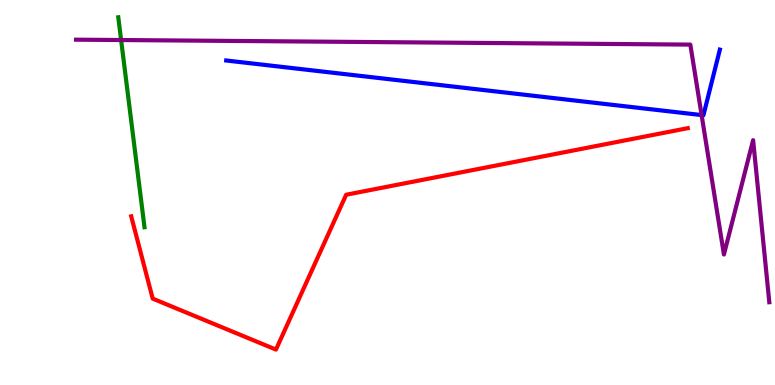[{'lines': ['blue', 'red'], 'intersections': []}, {'lines': ['green', 'red'], 'intersections': []}, {'lines': ['purple', 'red'], 'intersections': []}, {'lines': ['blue', 'green'], 'intersections': []}, {'lines': ['blue', 'purple'], 'intersections': [{'x': 9.05, 'y': 7.01}]}, {'lines': ['green', 'purple'], 'intersections': [{'x': 1.56, 'y': 8.96}]}]